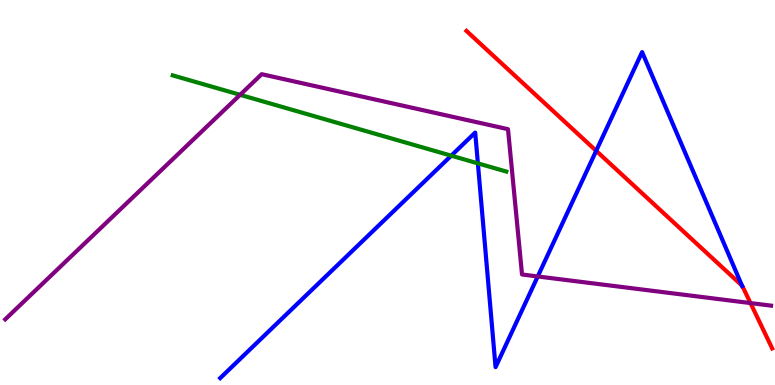[{'lines': ['blue', 'red'], 'intersections': [{'x': 7.69, 'y': 6.08}, {'x': 9.57, 'y': 2.58}]}, {'lines': ['green', 'red'], 'intersections': []}, {'lines': ['purple', 'red'], 'intersections': [{'x': 9.68, 'y': 2.13}]}, {'lines': ['blue', 'green'], 'intersections': [{'x': 5.82, 'y': 5.96}, {'x': 6.17, 'y': 5.76}]}, {'lines': ['blue', 'purple'], 'intersections': [{'x': 6.94, 'y': 2.82}]}, {'lines': ['green', 'purple'], 'intersections': [{'x': 3.1, 'y': 7.54}]}]